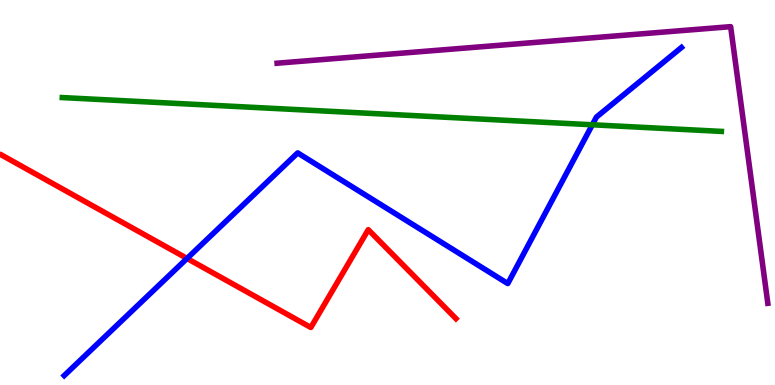[{'lines': ['blue', 'red'], 'intersections': [{'x': 2.41, 'y': 3.29}]}, {'lines': ['green', 'red'], 'intersections': []}, {'lines': ['purple', 'red'], 'intersections': []}, {'lines': ['blue', 'green'], 'intersections': [{'x': 7.64, 'y': 6.76}]}, {'lines': ['blue', 'purple'], 'intersections': []}, {'lines': ['green', 'purple'], 'intersections': []}]